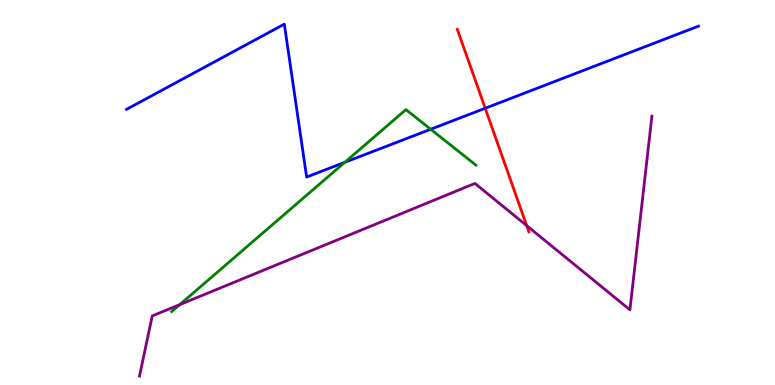[{'lines': ['blue', 'red'], 'intersections': [{'x': 6.26, 'y': 7.19}]}, {'lines': ['green', 'red'], 'intersections': []}, {'lines': ['purple', 'red'], 'intersections': [{'x': 6.8, 'y': 4.14}]}, {'lines': ['blue', 'green'], 'intersections': [{'x': 4.45, 'y': 5.78}, {'x': 5.56, 'y': 6.64}]}, {'lines': ['blue', 'purple'], 'intersections': []}, {'lines': ['green', 'purple'], 'intersections': [{'x': 2.32, 'y': 2.09}]}]